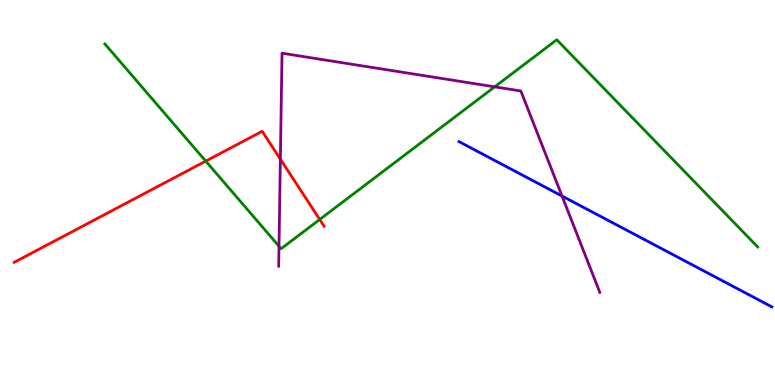[{'lines': ['blue', 'red'], 'intersections': []}, {'lines': ['green', 'red'], 'intersections': [{'x': 2.65, 'y': 5.82}, {'x': 4.13, 'y': 4.3}]}, {'lines': ['purple', 'red'], 'intersections': [{'x': 3.62, 'y': 5.87}]}, {'lines': ['blue', 'green'], 'intersections': []}, {'lines': ['blue', 'purple'], 'intersections': [{'x': 7.25, 'y': 4.91}]}, {'lines': ['green', 'purple'], 'intersections': [{'x': 3.6, 'y': 3.61}, {'x': 6.38, 'y': 7.74}]}]